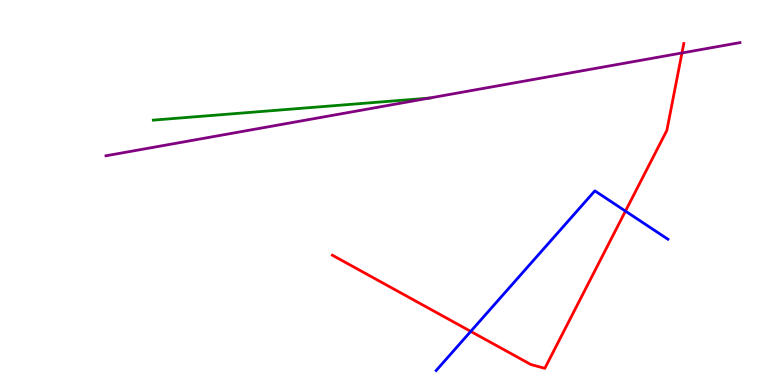[{'lines': ['blue', 'red'], 'intersections': [{'x': 6.07, 'y': 1.39}, {'x': 8.07, 'y': 4.52}]}, {'lines': ['green', 'red'], 'intersections': []}, {'lines': ['purple', 'red'], 'intersections': [{'x': 8.8, 'y': 8.62}]}, {'lines': ['blue', 'green'], 'intersections': []}, {'lines': ['blue', 'purple'], 'intersections': []}, {'lines': ['green', 'purple'], 'intersections': [{'x': 5.54, 'y': 7.45}]}]